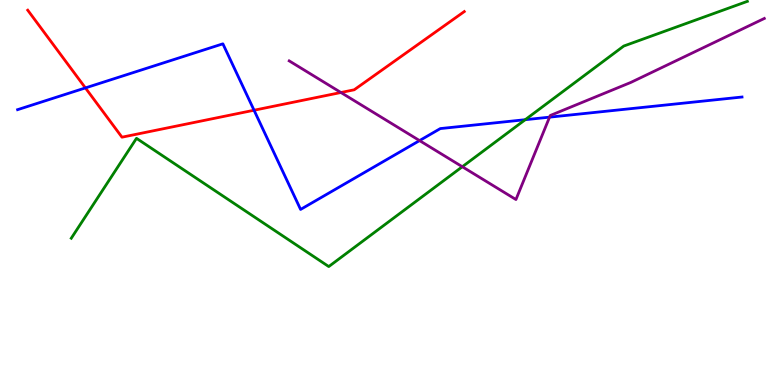[{'lines': ['blue', 'red'], 'intersections': [{'x': 1.1, 'y': 7.72}, {'x': 3.28, 'y': 7.14}]}, {'lines': ['green', 'red'], 'intersections': []}, {'lines': ['purple', 'red'], 'intersections': [{'x': 4.4, 'y': 7.6}]}, {'lines': ['blue', 'green'], 'intersections': [{'x': 6.78, 'y': 6.89}]}, {'lines': ['blue', 'purple'], 'intersections': [{'x': 5.41, 'y': 6.35}, {'x': 7.09, 'y': 6.96}]}, {'lines': ['green', 'purple'], 'intersections': [{'x': 5.97, 'y': 5.67}]}]